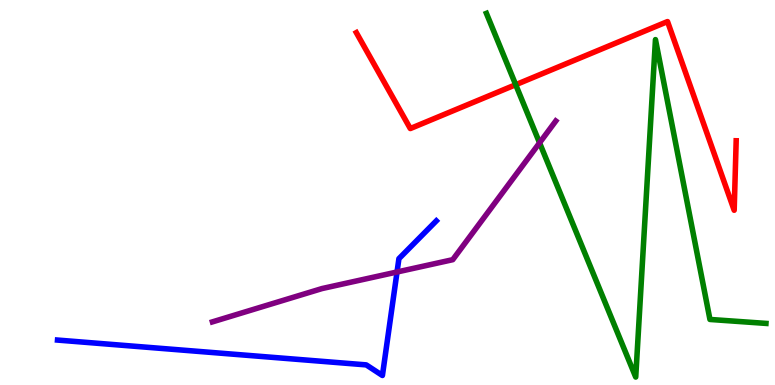[{'lines': ['blue', 'red'], 'intersections': []}, {'lines': ['green', 'red'], 'intersections': [{'x': 6.65, 'y': 7.8}]}, {'lines': ['purple', 'red'], 'intersections': []}, {'lines': ['blue', 'green'], 'intersections': []}, {'lines': ['blue', 'purple'], 'intersections': [{'x': 5.12, 'y': 2.94}]}, {'lines': ['green', 'purple'], 'intersections': [{'x': 6.96, 'y': 6.29}]}]